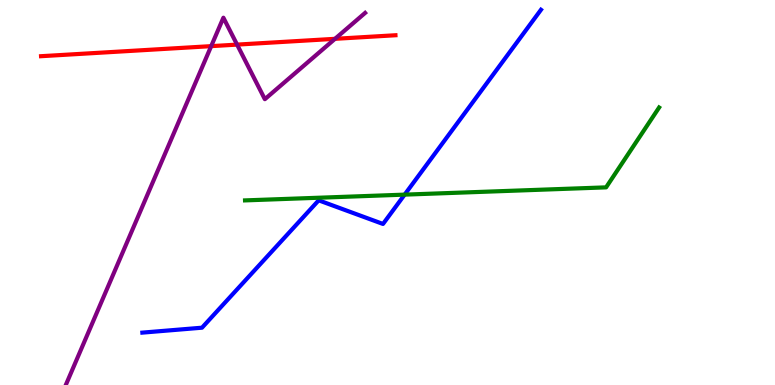[{'lines': ['blue', 'red'], 'intersections': []}, {'lines': ['green', 'red'], 'intersections': []}, {'lines': ['purple', 'red'], 'intersections': [{'x': 2.73, 'y': 8.8}, {'x': 3.06, 'y': 8.84}, {'x': 4.32, 'y': 8.99}]}, {'lines': ['blue', 'green'], 'intersections': [{'x': 5.22, 'y': 4.94}]}, {'lines': ['blue', 'purple'], 'intersections': []}, {'lines': ['green', 'purple'], 'intersections': []}]